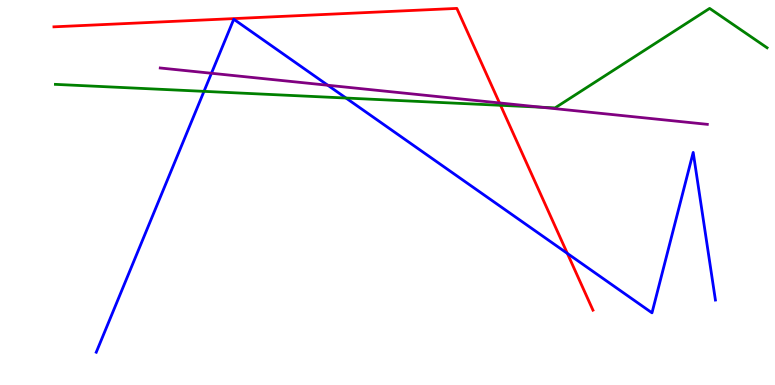[{'lines': ['blue', 'red'], 'intersections': [{'x': 7.32, 'y': 3.42}]}, {'lines': ['green', 'red'], 'intersections': [{'x': 6.46, 'y': 7.26}]}, {'lines': ['purple', 'red'], 'intersections': [{'x': 6.44, 'y': 7.33}]}, {'lines': ['blue', 'green'], 'intersections': [{'x': 2.63, 'y': 7.63}, {'x': 4.46, 'y': 7.45}]}, {'lines': ['blue', 'purple'], 'intersections': [{'x': 2.73, 'y': 8.1}, {'x': 4.23, 'y': 7.79}]}, {'lines': ['green', 'purple'], 'intersections': [{'x': 6.98, 'y': 7.22}]}]